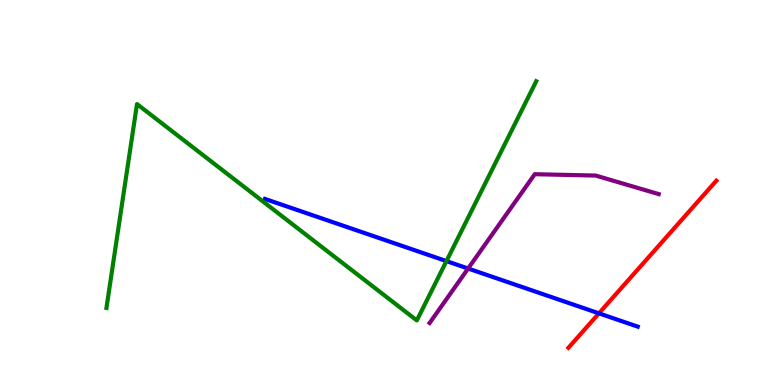[{'lines': ['blue', 'red'], 'intersections': [{'x': 7.73, 'y': 1.86}]}, {'lines': ['green', 'red'], 'intersections': []}, {'lines': ['purple', 'red'], 'intersections': []}, {'lines': ['blue', 'green'], 'intersections': [{'x': 5.76, 'y': 3.22}]}, {'lines': ['blue', 'purple'], 'intersections': [{'x': 6.04, 'y': 3.03}]}, {'lines': ['green', 'purple'], 'intersections': []}]